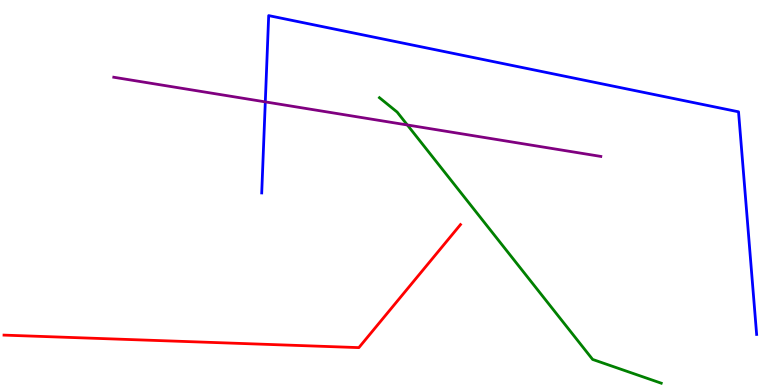[{'lines': ['blue', 'red'], 'intersections': []}, {'lines': ['green', 'red'], 'intersections': []}, {'lines': ['purple', 'red'], 'intersections': []}, {'lines': ['blue', 'green'], 'intersections': []}, {'lines': ['blue', 'purple'], 'intersections': [{'x': 3.42, 'y': 7.35}]}, {'lines': ['green', 'purple'], 'intersections': [{'x': 5.26, 'y': 6.75}]}]